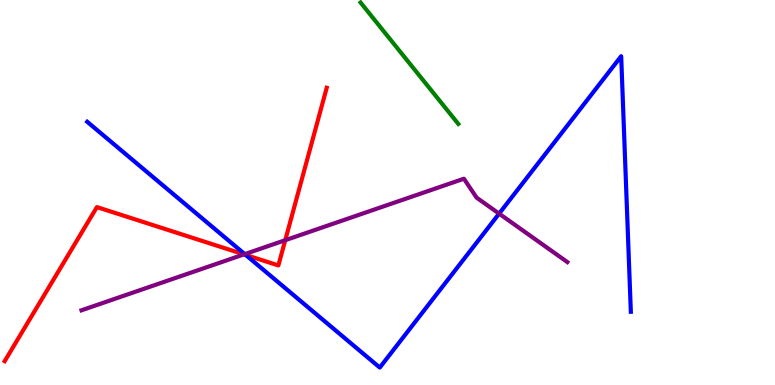[{'lines': ['blue', 'red'], 'intersections': [{'x': 3.17, 'y': 3.38}]}, {'lines': ['green', 'red'], 'intersections': []}, {'lines': ['purple', 'red'], 'intersections': [{'x': 3.15, 'y': 3.39}, {'x': 3.68, 'y': 3.76}]}, {'lines': ['blue', 'green'], 'intersections': []}, {'lines': ['blue', 'purple'], 'intersections': [{'x': 3.16, 'y': 3.4}, {'x': 6.44, 'y': 4.45}]}, {'lines': ['green', 'purple'], 'intersections': []}]